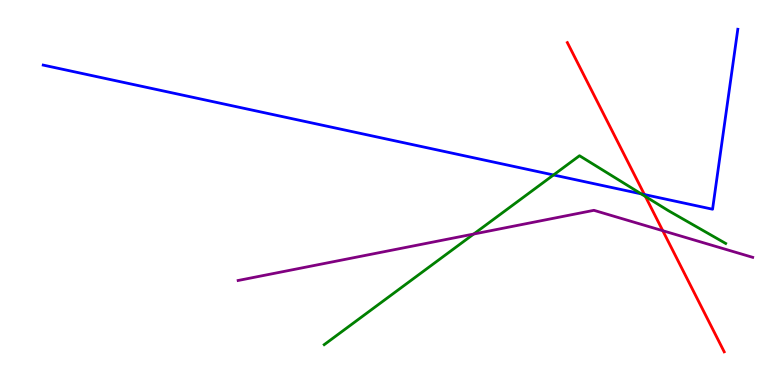[{'lines': ['blue', 'red'], 'intersections': [{'x': 8.32, 'y': 4.95}]}, {'lines': ['green', 'red'], 'intersections': [{'x': 8.33, 'y': 4.9}]}, {'lines': ['purple', 'red'], 'intersections': [{'x': 8.55, 'y': 4.01}]}, {'lines': ['blue', 'green'], 'intersections': [{'x': 7.14, 'y': 5.46}, {'x': 8.27, 'y': 4.96}]}, {'lines': ['blue', 'purple'], 'intersections': []}, {'lines': ['green', 'purple'], 'intersections': [{'x': 6.11, 'y': 3.92}]}]